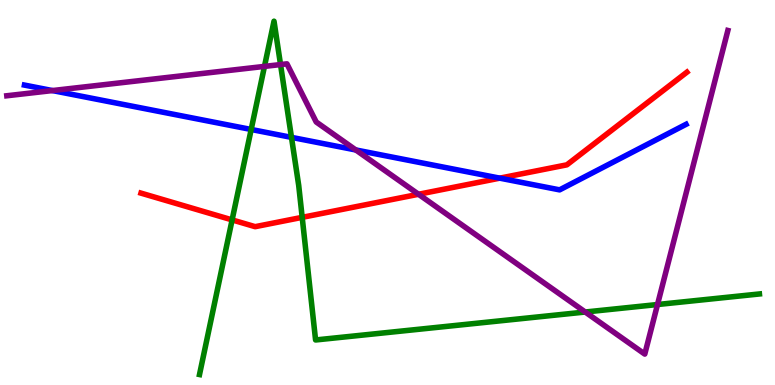[{'lines': ['blue', 'red'], 'intersections': [{'x': 6.45, 'y': 5.37}]}, {'lines': ['green', 'red'], 'intersections': [{'x': 3.0, 'y': 4.29}, {'x': 3.9, 'y': 4.35}]}, {'lines': ['purple', 'red'], 'intersections': [{'x': 5.4, 'y': 4.95}]}, {'lines': ['blue', 'green'], 'intersections': [{'x': 3.24, 'y': 6.64}, {'x': 3.76, 'y': 6.43}]}, {'lines': ['blue', 'purple'], 'intersections': [{'x': 0.676, 'y': 7.65}, {'x': 4.59, 'y': 6.1}]}, {'lines': ['green', 'purple'], 'intersections': [{'x': 3.41, 'y': 8.28}, {'x': 3.62, 'y': 8.32}, {'x': 7.55, 'y': 1.9}, {'x': 8.48, 'y': 2.09}]}]